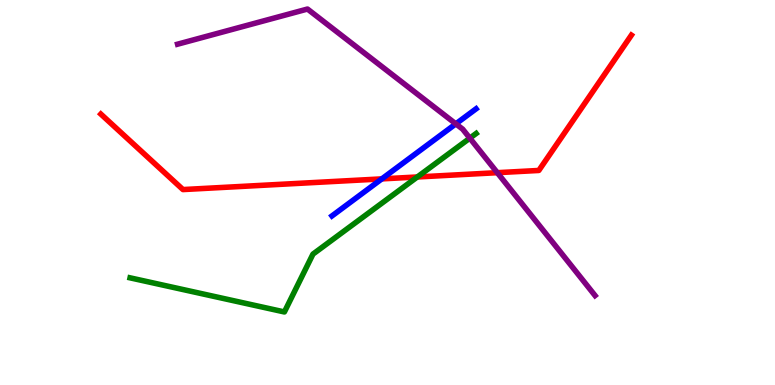[{'lines': ['blue', 'red'], 'intersections': [{'x': 4.93, 'y': 5.35}]}, {'lines': ['green', 'red'], 'intersections': [{'x': 5.38, 'y': 5.4}]}, {'lines': ['purple', 'red'], 'intersections': [{'x': 6.42, 'y': 5.51}]}, {'lines': ['blue', 'green'], 'intersections': []}, {'lines': ['blue', 'purple'], 'intersections': [{'x': 5.88, 'y': 6.78}]}, {'lines': ['green', 'purple'], 'intersections': [{'x': 6.06, 'y': 6.41}]}]